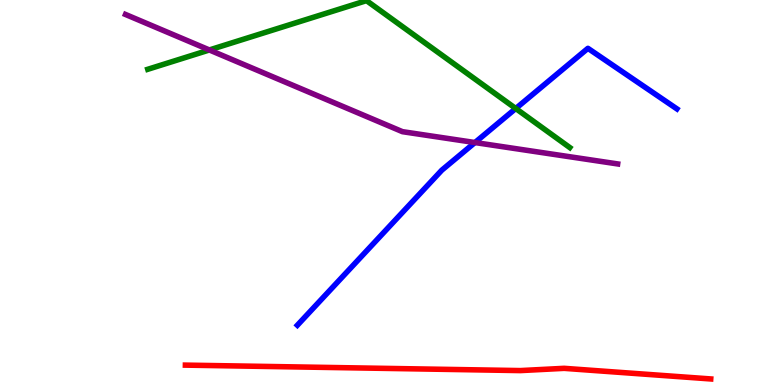[{'lines': ['blue', 'red'], 'intersections': []}, {'lines': ['green', 'red'], 'intersections': []}, {'lines': ['purple', 'red'], 'intersections': []}, {'lines': ['blue', 'green'], 'intersections': [{'x': 6.65, 'y': 7.18}]}, {'lines': ['blue', 'purple'], 'intersections': [{'x': 6.13, 'y': 6.3}]}, {'lines': ['green', 'purple'], 'intersections': [{'x': 2.7, 'y': 8.7}]}]